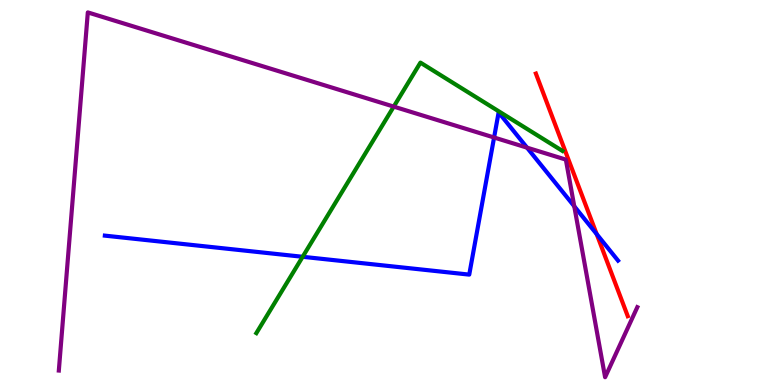[{'lines': ['blue', 'red'], 'intersections': [{'x': 7.7, 'y': 3.92}]}, {'lines': ['green', 'red'], 'intersections': []}, {'lines': ['purple', 'red'], 'intersections': []}, {'lines': ['blue', 'green'], 'intersections': [{'x': 3.91, 'y': 3.33}]}, {'lines': ['blue', 'purple'], 'intersections': [{'x': 6.38, 'y': 6.43}, {'x': 6.8, 'y': 6.16}, {'x': 7.41, 'y': 4.64}]}, {'lines': ['green', 'purple'], 'intersections': [{'x': 5.08, 'y': 7.23}]}]